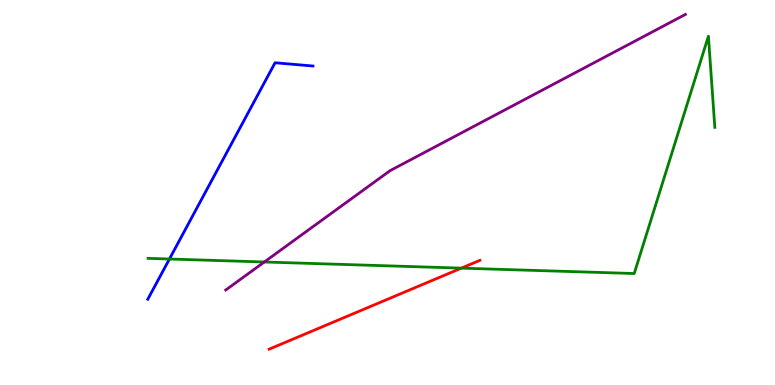[{'lines': ['blue', 'red'], 'intersections': []}, {'lines': ['green', 'red'], 'intersections': [{'x': 5.95, 'y': 3.04}]}, {'lines': ['purple', 'red'], 'intersections': []}, {'lines': ['blue', 'green'], 'intersections': [{'x': 2.19, 'y': 3.27}]}, {'lines': ['blue', 'purple'], 'intersections': []}, {'lines': ['green', 'purple'], 'intersections': [{'x': 3.41, 'y': 3.2}]}]